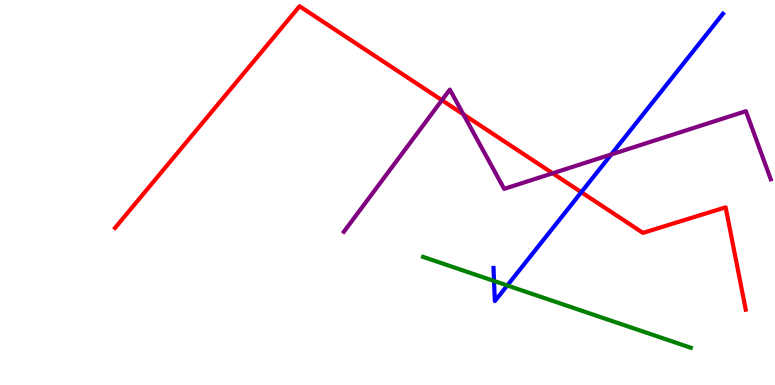[{'lines': ['blue', 'red'], 'intersections': [{'x': 7.5, 'y': 5.01}]}, {'lines': ['green', 'red'], 'intersections': []}, {'lines': ['purple', 'red'], 'intersections': [{'x': 5.7, 'y': 7.4}, {'x': 5.98, 'y': 7.03}, {'x': 7.13, 'y': 5.5}]}, {'lines': ['blue', 'green'], 'intersections': [{'x': 6.37, 'y': 2.7}, {'x': 6.55, 'y': 2.59}]}, {'lines': ['blue', 'purple'], 'intersections': [{'x': 7.89, 'y': 5.99}]}, {'lines': ['green', 'purple'], 'intersections': []}]